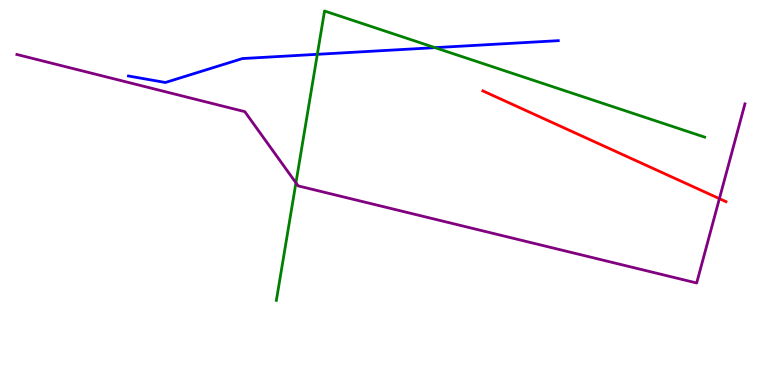[{'lines': ['blue', 'red'], 'intersections': []}, {'lines': ['green', 'red'], 'intersections': []}, {'lines': ['purple', 'red'], 'intersections': [{'x': 9.28, 'y': 4.84}]}, {'lines': ['blue', 'green'], 'intersections': [{'x': 4.09, 'y': 8.59}, {'x': 5.61, 'y': 8.76}]}, {'lines': ['blue', 'purple'], 'intersections': []}, {'lines': ['green', 'purple'], 'intersections': [{'x': 3.82, 'y': 5.25}]}]